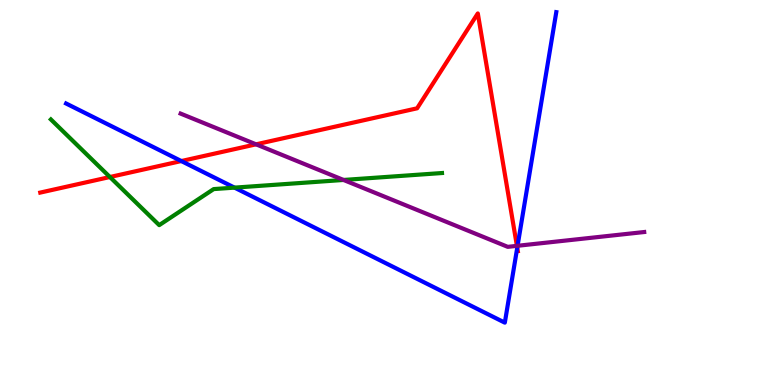[{'lines': ['blue', 'red'], 'intersections': [{'x': 2.34, 'y': 5.82}, {'x': 6.67, 'y': 3.56}]}, {'lines': ['green', 'red'], 'intersections': [{'x': 1.42, 'y': 5.4}]}, {'lines': ['purple', 'red'], 'intersections': [{'x': 3.3, 'y': 6.25}, {'x': 6.67, 'y': 3.61}]}, {'lines': ['blue', 'green'], 'intersections': [{'x': 3.03, 'y': 5.13}]}, {'lines': ['blue', 'purple'], 'intersections': [{'x': 6.68, 'y': 3.62}]}, {'lines': ['green', 'purple'], 'intersections': [{'x': 4.43, 'y': 5.33}]}]